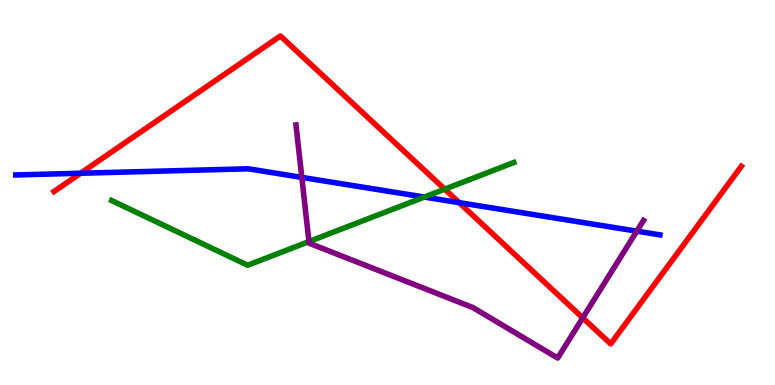[{'lines': ['blue', 'red'], 'intersections': [{'x': 1.04, 'y': 5.5}, {'x': 5.92, 'y': 4.74}]}, {'lines': ['green', 'red'], 'intersections': [{'x': 5.74, 'y': 5.09}]}, {'lines': ['purple', 'red'], 'intersections': [{'x': 7.52, 'y': 1.74}]}, {'lines': ['blue', 'green'], 'intersections': [{'x': 5.48, 'y': 4.88}]}, {'lines': ['blue', 'purple'], 'intersections': [{'x': 3.89, 'y': 5.39}, {'x': 8.22, 'y': 4.0}]}, {'lines': ['green', 'purple'], 'intersections': [{'x': 3.99, 'y': 3.73}]}]